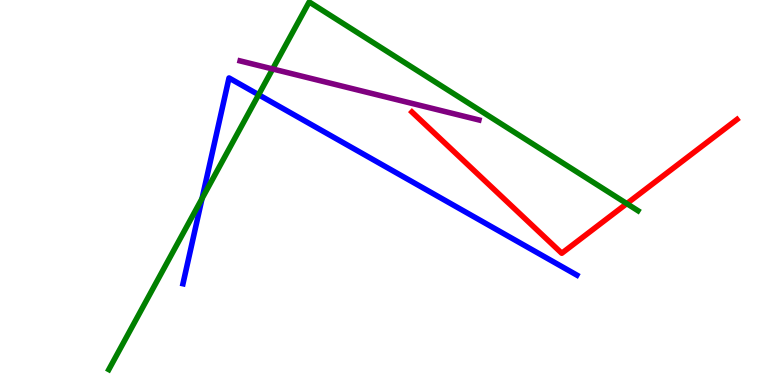[{'lines': ['blue', 'red'], 'intersections': []}, {'lines': ['green', 'red'], 'intersections': [{'x': 8.09, 'y': 4.71}]}, {'lines': ['purple', 'red'], 'intersections': []}, {'lines': ['blue', 'green'], 'intersections': [{'x': 2.61, 'y': 4.84}, {'x': 3.34, 'y': 7.54}]}, {'lines': ['blue', 'purple'], 'intersections': []}, {'lines': ['green', 'purple'], 'intersections': [{'x': 3.52, 'y': 8.21}]}]